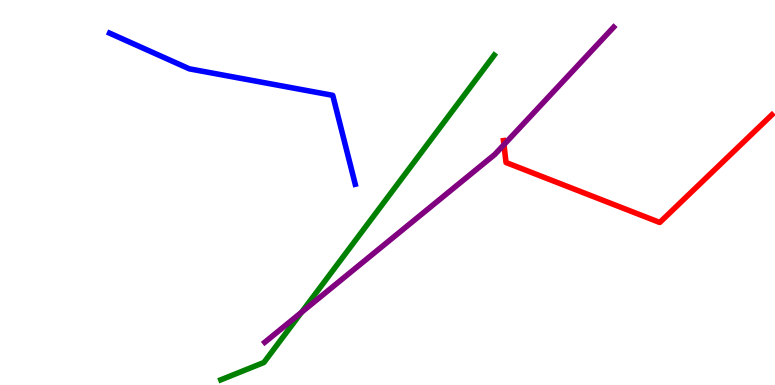[{'lines': ['blue', 'red'], 'intersections': []}, {'lines': ['green', 'red'], 'intersections': []}, {'lines': ['purple', 'red'], 'intersections': [{'x': 6.5, 'y': 6.24}]}, {'lines': ['blue', 'green'], 'intersections': []}, {'lines': ['blue', 'purple'], 'intersections': []}, {'lines': ['green', 'purple'], 'intersections': [{'x': 3.89, 'y': 1.89}]}]